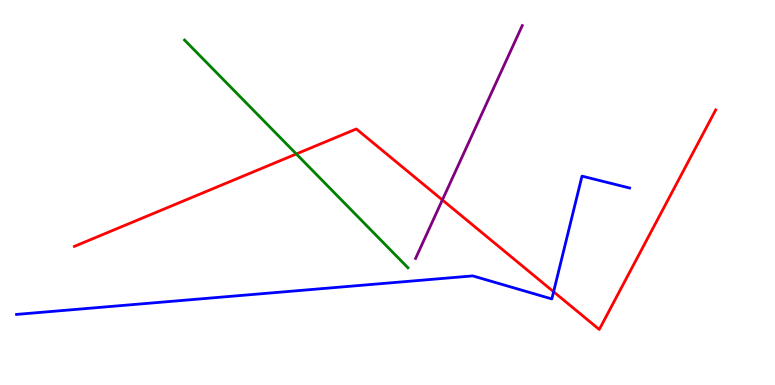[{'lines': ['blue', 'red'], 'intersections': [{'x': 7.14, 'y': 2.42}]}, {'lines': ['green', 'red'], 'intersections': [{'x': 3.82, 'y': 6.0}]}, {'lines': ['purple', 'red'], 'intersections': [{'x': 5.71, 'y': 4.81}]}, {'lines': ['blue', 'green'], 'intersections': []}, {'lines': ['blue', 'purple'], 'intersections': []}, {'lines': ['green', 'purple'], 'intersections': []}]